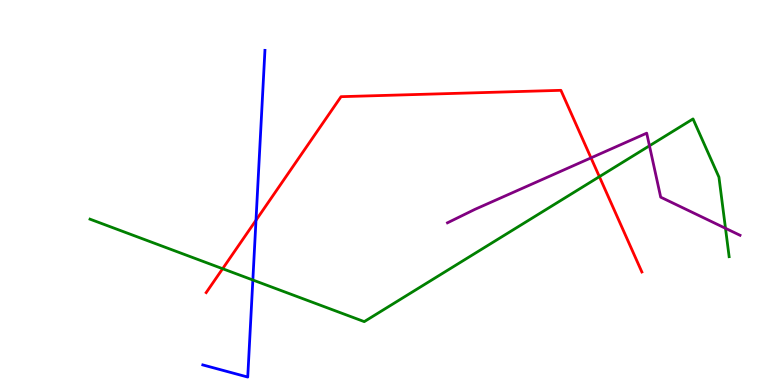[{'lines': ['blue', 'red'], 'intersections': [{'x': 3.3, 'y': 4.28}]}, {'lines': ['green', 'red'], 'intersections': [{'x': 2.87, 'y': 3.02}, {'x': 7.73, 'y': 5.41}]}, {'lines': ['purple', 'red'], 'intersections': [{'x': 7.63, 'y': 5.9}]}, {'lines': ['blue', 'green'], 'intersections': [{'x': 3.26, 'y': 2.73}]}, {'lines': ['blue', 'purple'], 'intersections': []}, {'lines': ['green', 'purple'], 'intersections': [{'x': 8.38, 'y': 6.21}, {'x': 9.36, 'y': 4.07}]}]